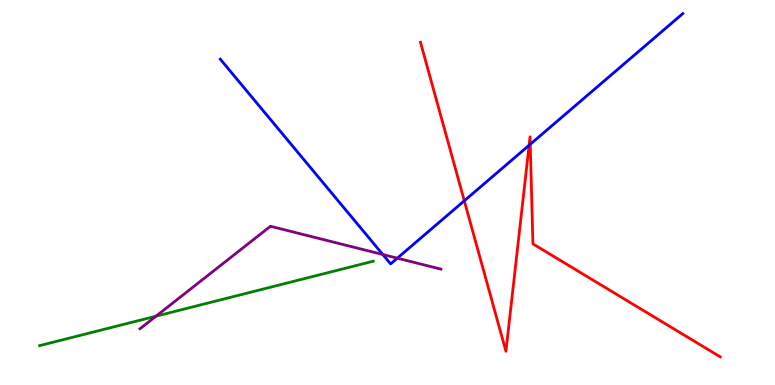[{'lines': ['blue', 'red'], 'intersections': [{'x': 5.99, 'y': 4.78}, {'x': 6.83, 'y': 6.23}, {'x': 6.84, 'y': 6.25}]}, {'lines': ['green', 'red'], 'intersections': []}, {'lines': ['purple', 'red'], 'intersections': []}, {'lines': ['blue', 'green'], 'intersections': []}, {'lines': ['blue', 'purple'], 'intersections': [{'x': 4.94, 'y': 3.39}, {'x': 5.13, 'y': 3.29}]}, {'lines': ['green', 'purple'], 'intersections': [{'x': 2.01, 'y': 1.79}]}]